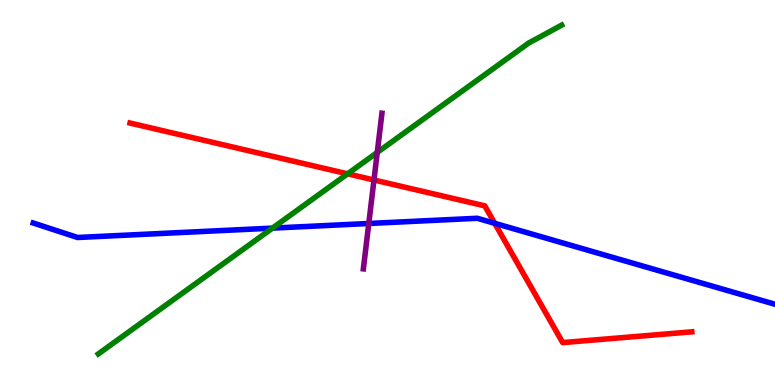[{'lines': ['blue', 'red'], 'intersections': [{'x': 6.38, 'y': 4.2}]}, {'lines': ['green', 'red'], 'intersections': [{'x': 4.49, 'y': 5.48}]}, {'lines': ['purple', 'red'], 'intersections': [{'x': 4.83, 'y': 5.32}]}, {'lines': ['blue', 'green'], 'intersections': [{'x': 3.52, 'y': 4.07}]}, {'lines': ['blue', 'purple'], 'intersections': [{'x': 4.76, 'y': 4.2}]}, {'lines': ['green', 'purple'], 'intersections': [{'x': 4.87, 'y': 6.04}]}]